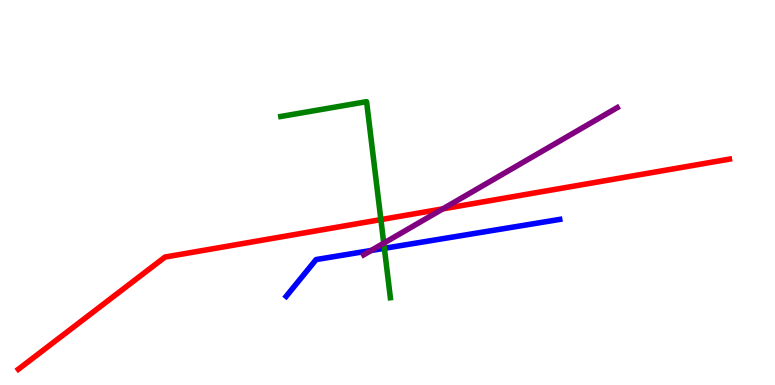[{'lines': ['blue', 'red'], 'intersections': []}, {'lines': ['green', 'red'], 'intersections': [{'x': 4.91, 'y': 4.3}]}, {'lines': ['purple', 'red'], 'intersections': [{'x': 5.71, 'y': 4.58}]}, {'lines': ['blue', 'green'], 'intersections': [{'x': 4.96, 'y': 3.55}]}, {'lines': ['blue', 'purple'], 'intersections': [{'x': 4.79, 'y': 3.49}]}, {'lines': ['green', 'purple'], 'intersections': [{'x': 4.95, 'y': 3.68}]}]